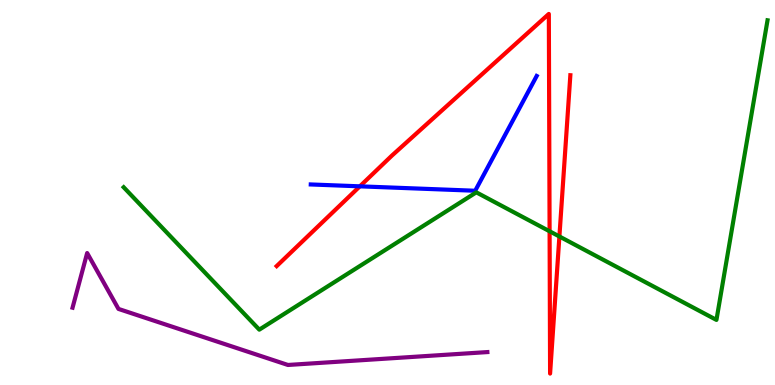[{'lines': ['blue', 'red'], 'intersections': [{'x': 4.64, 'y': 5.16}]}, {'lines': ['green', 'red'], 'intersections': [{'x': 7.09, 'y': 3.99}, {'x': 7.22, 'y': 3.86}]}, {'lines': ['purple', 'red'], 'intersections': []}, {'lines': ['blue', 'green'], 'intersections': []}, {'lines': ['blue', 'purple'], 'intersections': []}, {'lines': ['green', 'purple'], 'intersections': []}]